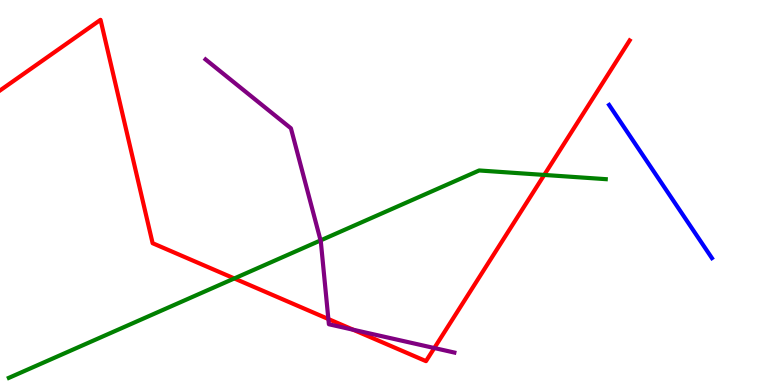[{'lines': ['blue', 'red'], 'intersections': []}, {'lines': ['green', 'red'], 'intersections': [{'x': 3.02, 'y': 2.77}, {'x': 7.02, 'y': 5.46}]}, {'lines': ['purple', 'red'], 'intersections': [{'x': 4.24, 'y': 1.71}, {'x': 4.56, 'y': 1.44}, {'x': 5.6, 'y': 0.96}]}, {'lines': ['blue', 'green'], 'intersections': []}, {'lines': ['blue', 'purple'], 'intersections': []}, {'lines': ['green', 'purple'], 'intersections': [{'x': 4.14, 'y': 3.76}]}]